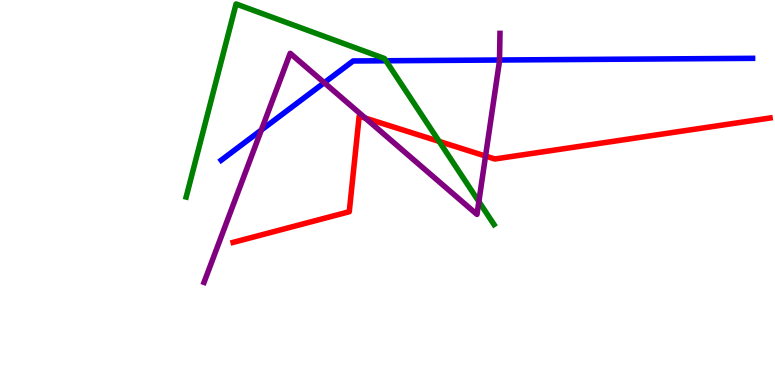[{'lines': ['blue', 'red'], 'intersections': []}, {'lines': ['green', 'red'], 'intersections': [{'x': 5.67, 'y': 6.33}]}, {'lines': ['purple', 'red'], 'intersections': [{'x': 4.71, 'y': 6.93}, {'x': 6.27, 'y': 5.95}]}, {'lines': ['blue', 'green'], 'intersections': [{'x': 4.98, 'y': 8.42}]}, {'lines': ['blue', 'purple'], 'intersections': [{'x': 3.37, 'y': 6.62}, {'x': 4.18, 'y': 7.85}, {'x': 6.45, 'y': 8.44}]}, {'lines': ['green', 'purple'], 'intersections': [{'x': 6.18, 'y': 4.76}]}]